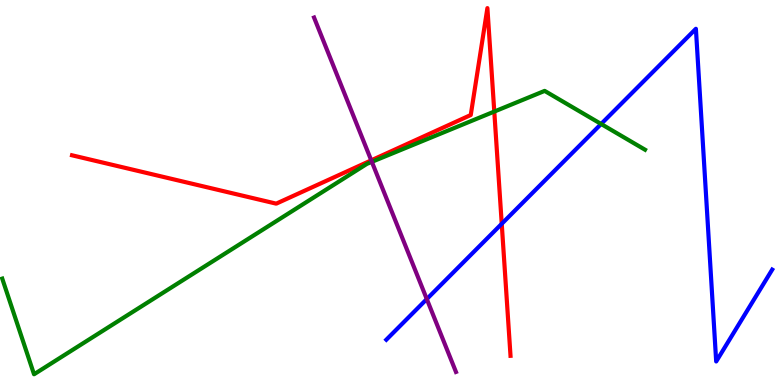[{'lines': ['blue', 'red'], 'intersections': [{'x': 6.47, 'y': 4.19}]}, {'lines': ['green', 'red'], 'intersections': [{'x': 6.38, 'y': 7.1}]}, {'lines': ['purple', 'red'], 'intersections': [{'x': 4.79, 'y': 5.83}]}, {'lines': ['blue', 'green'], 'intersections': [{'x': 7.76, 'y': 6.78}]}, {'lines': ['blue', 'purple'], 'intersections': [{'x': 5.51, 'y': 2.23}]}, {'lines': ['green', 'purple'], 'intersections': [{'x': 4.8, 'y': 5.8}]}]